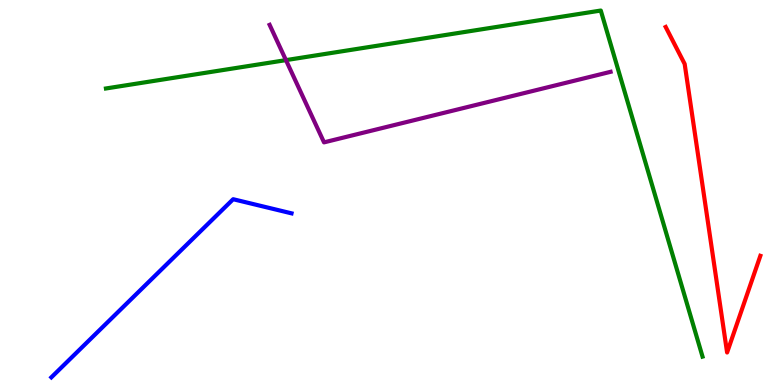[{'lines': ['blue', 'red'], 'intersections': []}, {'lines': ['green', 'red'], 'intersections': []}, {'lines': ['purple', 'red'], 'intersections': []}, {'lines': ['blue', 'green'], 'intersections': []}, {'lines': ['blue', 'purple'], 'intersections': []}, {'lines': ['green', 'purple'], 'intersections': [{'x': 3.69, 'y': 8.44}]}]